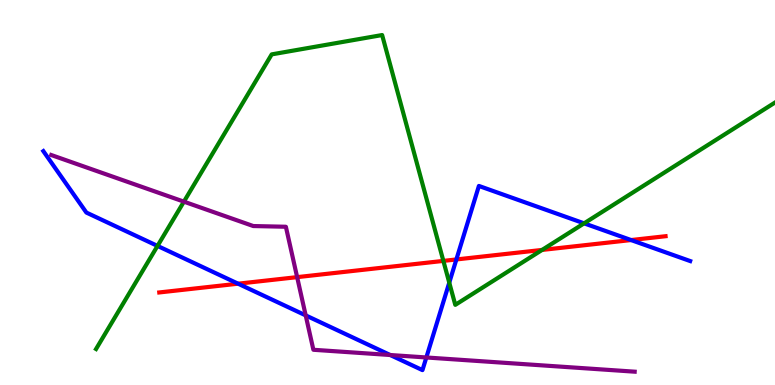[{'lines': ['blue', 'red'], 'intersections': [{'x': 3.07, 'y': 2.63}, {'x': 5.89, 'y': 3.26}, {'x': 8.14, 'y': 3.76}]}, {'lines': ['green', 'red'], 'intersections': [{'x': 5.72, 'y': 3.22}, {'x': 6.99, 'y': 3.51}]}, {'lines': ['purple', 'red'], 'intersections': [{'x': 3.83, 'y': 2.8}]}, {'lines': ['blue', 'green'], 'intersections': [{'x': 2.03, 'y': 3.61}, {'x': 5.8, 'y': 2.66}, {'x': 7.54, 'y': 4.2}]}, {'lines': ['blue', 'purple'], 'intersections': [{'x': 3.94, 'y': 1.81}, {'x': 5.04, 'y': 0.779}, {'x': 5.5, 'y': 0.715}]}, {'lines': ['green', 'purple'], 'intersections': [{'x': 2.37, 'y': 4.76}]}]